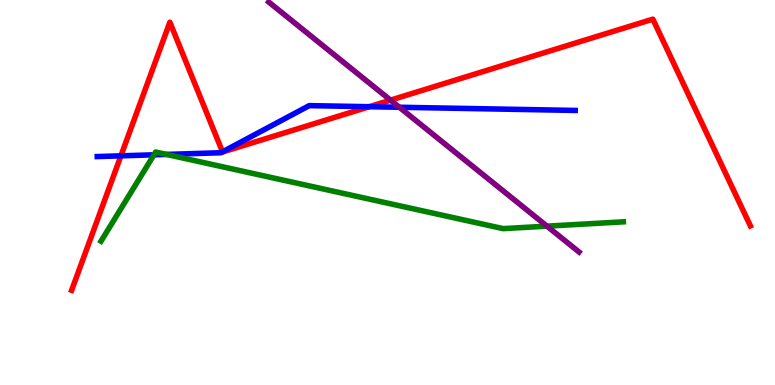[{'lines': ['blue', 'red'], 'intersections': [{'x': 1.56, 'y': 5.95}, {'x': 2.87, 'y': 6.06}, {'x': 4.76, 'y': 7.23}]}, {'lines': ['green', 'red'], 'intersections': []}, {'lines': ['purple', 'red'], 'intersections': [{'x': 5.04, 'y': 7.4}]}, {'lines': ['blue', 'green'], 'intersections': [{'x': 1.99, 'y': 5.98}, {'x': 2.15, 'y': 5.99}]}, {'lines': ['blue', 'purple'], 'intersections': [{'x': 5.15, 'y': 7.21}]}, {'lines': ['green', 'purple'], 'intersections': [{'x': 7.06, 'y': 4.13}]}]